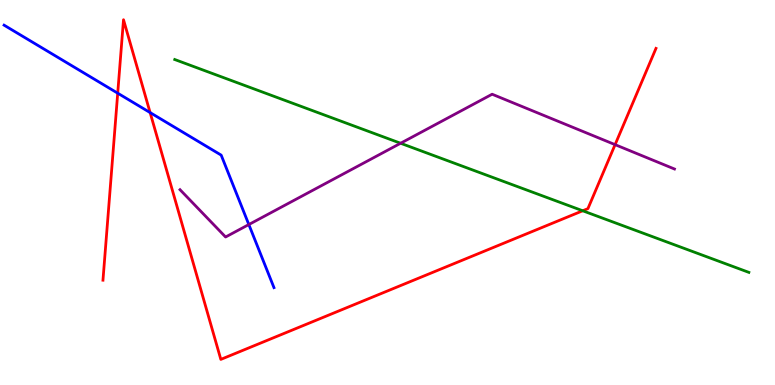[{'lines': ['blue', 'red'], 'intersections': [{'x': 1.52, 'y': 7.58}, {'x': 1.94, 'y': 7.08}]}, {'lines': ['green', 'red'], 'intersections': [{'x': 7.52, 'y': 4.53}]}, {'lines': ['purple', 'red'], 'intersections': [{'x': 7.94, 'y': 6.24}]}, {'lines': ['blue', 'green'], 'intersections': []}, {'lines': ['blue', 'purple'], 'intersections': [{'x': 3.21, 'y': 4.17}]}, {'lines': ['green', 'purple'], 'intersections': [{'x': 5.17, 'y': 6.28}]}]